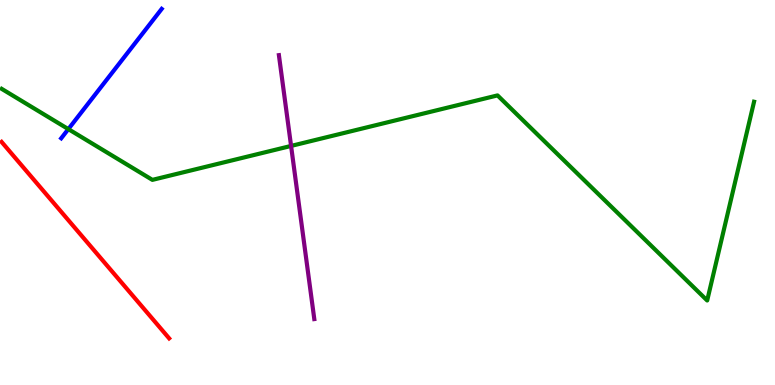[{'lines': ['blue', 'red'], 'intersections': []}, {'lines': ['green', 'red'], 'intersections': []}, {'lines': ['purple', 'red'], 'intersections': []}, {'lines': ['blue', 'green'], 'intersections': [{'x': 0.882, 'y': 6.65}]}, {'lines': ['blue', 'purple'], 'intersections': []}, {'lines': ['green', 'purple'], 'intersections': [{'x': 3.76, 'y': 6.21}]}]